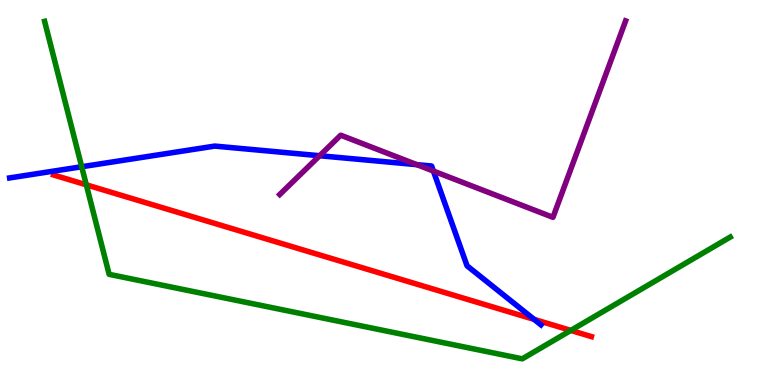[{'lines': ['blue', 'red'], 'intersections': [{'x': 6.89, 'y': 1.7}]}, {'lines': ['green', 'red'], 'intersections': [{'x': 1.11, 'y': 5.2}, {'x': 7.37, 'y': 1.42}]}, {'lines': ['purple', 'red'], 'intersections': []}, {'lines': ['blue', 'green'], 'intersections': [{'x': 1.05, 'y': 5.67}]}, {'lines': ['blue', 'purple'], 'intersections': [{'x': 4.12, 'y': 5.96}, {'x': 5.38, 'y': 5.72}, {'x': 5.59, 'y': 5.56}]}, {'lines': ['green', 'purple'], 'intersections': []}]